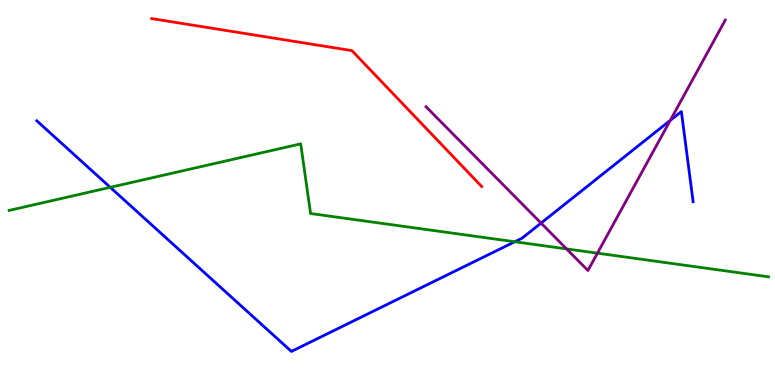[{'lines': ['blue', 'red'], 'intersections': []}, {'lines': ['green', 'red'], 'intersections': []}, {'lines': ['purple', 'red'], 'intersections': []}, {'lines': ['blue', 'green'], 'intersections': [{'x': 1.42, 'y': 5.13}, {'x': 6.64, 'y': 3.72}]}, {'lines': ['blue', 'purple'], 'intersections': [{'x': 6.98, 'y': 4.21}, {'x': 8.65, 'y': 6.87}]}, {'lines': ['green', 'purple'], 'intersections': [{'x': 7.31, 'y': 3.54}, {'x': 7.71, 'y': 3.42}]}]